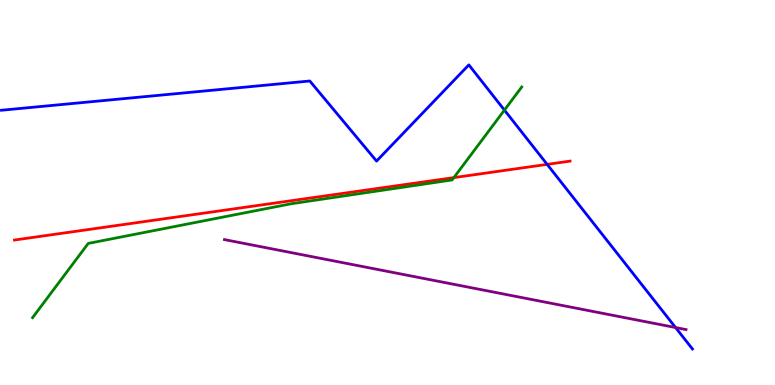[{'lines': ['blue', 'red'], 'intersections': [{'x': 7.06, 'y': 5.73}]}, {'lines': ['green', 'red'], 'intersections': [{'x': 5.86, 'y': 5.39}]}, {'lines': ['purple', 'red'], 'intersections': []}, {'lines': ['blue', 'green'], 'intersections': [{'x': 6.51, 'y': 7.14}]}, {'lines': ['blue', 'purple'], 'intersections': [{'x': 8.72, 'y': 1.49}]}, {'lines': ['green', 'purple'], 'intersections': []}]